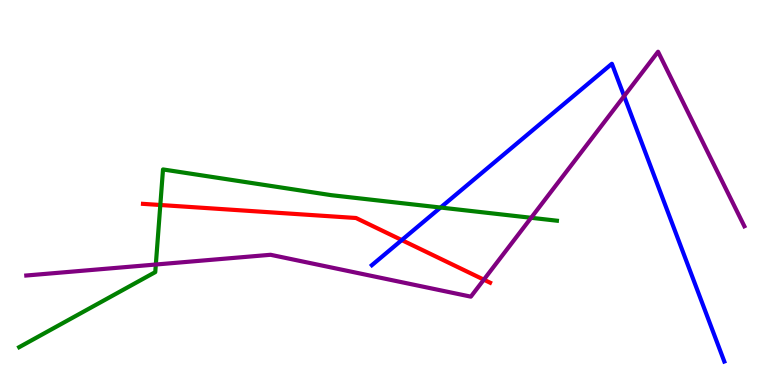[{'lines': ['blue', 'red'], 'intersections': [{'x': 5.18, 'y': 3.76}]}, {'lines': ['green', 'red'], 'intersections': [{'x': 2.07, 'y': 4.68}]}, {'lines': ['purple', 'red'], 'intersections': [{'x': 6.24, 'y': 2.74}]}, {'lines': ['blue', 'green'], 'intersections': [{'x': 5.68, 'y': 4.61}]}, {'lines': ['blue', 'purple'], 'intersections': [{'x': 8.05, 'y': 7.5}]}, {'lines': ['green', 'purple'], 'intersections': [{'x': 2.01, 'y': 3.13}, {'x': 6.85, 'y': 4.34}]}]